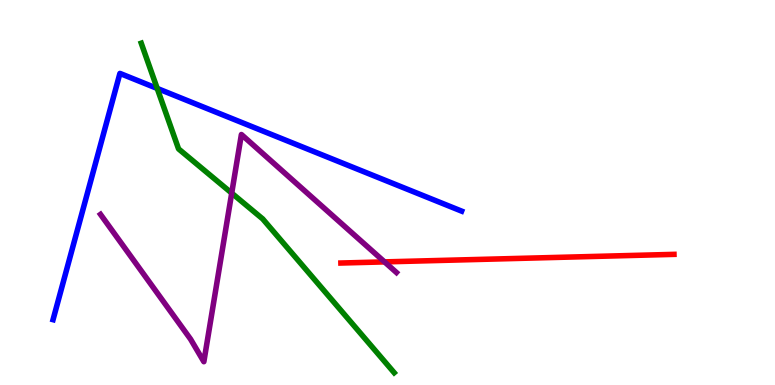[{'lines': ['blue', 'red'], 'intersections': []}, {'lines': ['green', 'red'], 'intersections': []}, {'lines': ['purple', 'red'], 'intersections': [{'x': 4.96, 'y': 3.2}]}, {'lines': ['blue', 'green'], 'intersections': [{'x': 2.03, 'y': 7.7}]}, {'lines': ['blue', 'purple'], 'intersections': []}, {'lines': ['green', 'purple'], 'intersections': [{'x': 2.99, 'y': 4.98}]}]